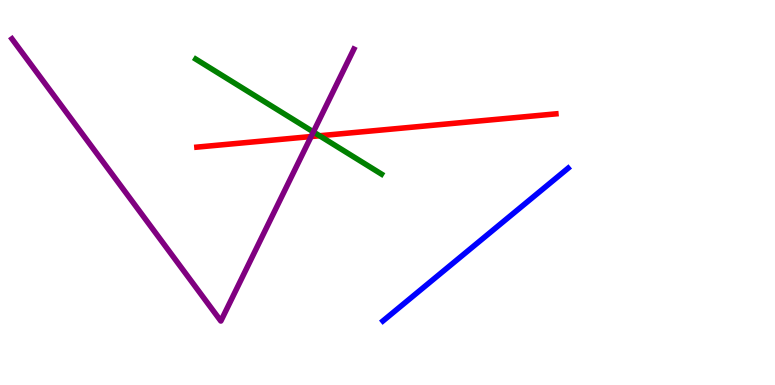[{'lines': ['blue', 'red'], 'intersections': []}, {'lines': ['green', 'red'], 'intersections': [{'x': 4.12, 'y': 6.47}]}, {'lines': ['purple', 'red'], 'intersections': [{'x': 4.01, 'y': 6.45}]}, {'lines': ['blue', 'green'], 'intersections': []}, {'lines': ['blue', 'purple'], 'intersections': []}, {'lines': ['green', 'purple'], 'intersections': [{'x': 4.04, 'y': 6.57}]}]